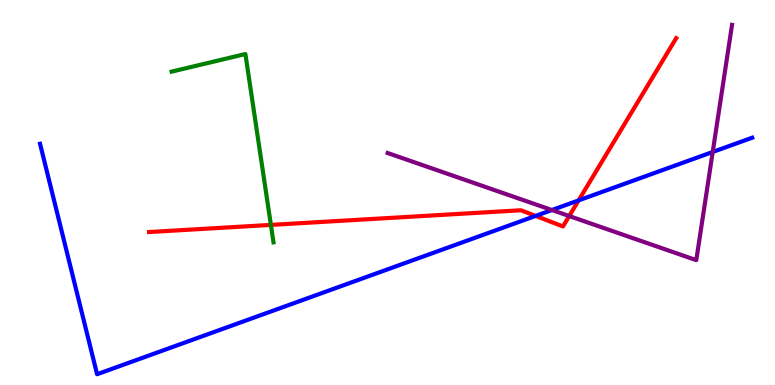[{'lines': ['blue', 'red'], 'intersections': [{'x': 6.91, 'y': 4.39}, {'x': 7.47, 'y': 4.8}]}, {'lines': ['green', 'red'], 'intersections': [{'x': 3.5, 'y': 4.16}]}, {'lines': ['purple', 'red'], 'intersections': [{'x': 7.34, 'y': 4.39}]}, {'lines': ['blue', 'green'], 'intersections': []}, {'lines': ['blue', 'purple'], 'intersections': [{'x': 7.12, 'y': 4.54}, {'x': 9.2, 'y': 6.05}]}, {'lines': ['green', 'purple'], 'intersections': []}]